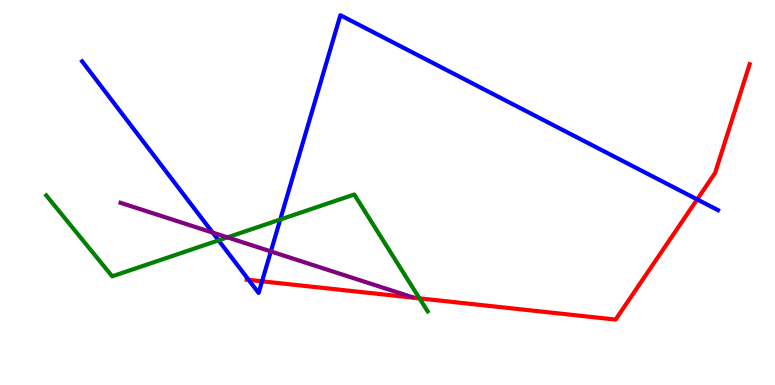[{'lines': ['blue', 'red'], 'intersections': [{'x': 3.21, 'y': 2.73}, {'x': 3.38, 'y': 2.69}, {'x': 9.0, 'y': 4.82}]}, {'lines': ['green', 'red'], 'intersections': [{'x': 5.41, 'y': 2.25}]}, {'lines': ['purple', 'red'], 'intersections': []}, {'lines': ['blue', 'green'], 'intersections': [{'x': 2.82, 'y': 3.76}, {'x': 3.62, 'y': 4.3}]}, {'lines': ['blue', 'purple'], 'intersections': [{'x': 2.74, 'y': 3.96}, {'x': 3.49, 'y': 3.47}]}, {'lines': ['green', 'purple'], 'intersections': [{'x': 2.93, 'y': 3.83}]}]